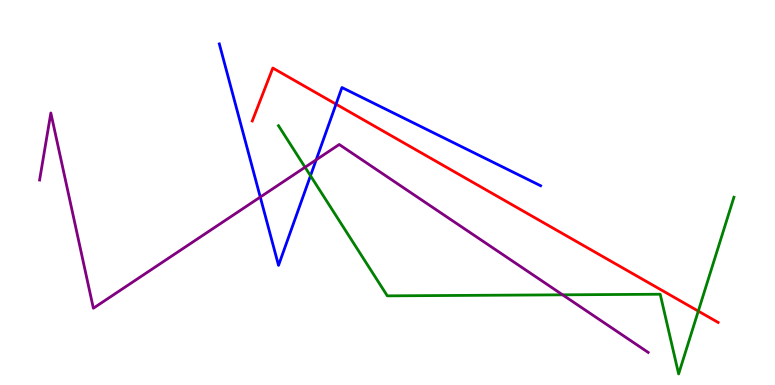[{'lines': ['blue', 'red'], 'intersections': [{'x': 4.34, 'y': 7.29}]}, {'lines': ['green', 'red'], 'intersections': [{'x': 9.01, 'y': 1.92}]}, {'lines': ['purple', 'red'], 'intersections': []}, {'lines': ['blue', 'green'], 'intersections': [{'x': 4.01, 'y': 5.44}]}, {'lines': ['blue', 'purple'], 'intersections': [{'x': 3.36, 'y': 4.88}, {'x': 4.08, 'y': 5.85}]}, {'lines': ['green', 'purple'], 'intersections': [{'x': 3.94, 'y': 5.66}, {'x': 7.26, 'y': 2.34}]}]